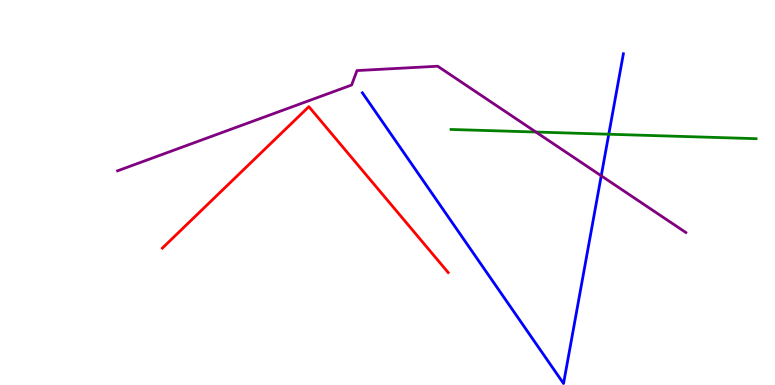[{'lines': ['blue', 'red'], 'intersections': []}, {'lines': ['green', 'red'], 'intersections': []}, {'lines': ['purple', 'red'], 'intersections': []}, {'lines': ['blue', 'green'], 'intersections': [{'x': 7.86, 'y': 6.51}]}, {'lines': ['blue', 'purple'], 'intersections': [{'x': 7.76, 'y': 5.43}]}, {'lines': ['green', 'purple'], 'intersections': [{'x': 6.91, 'y': 6.57}]}]